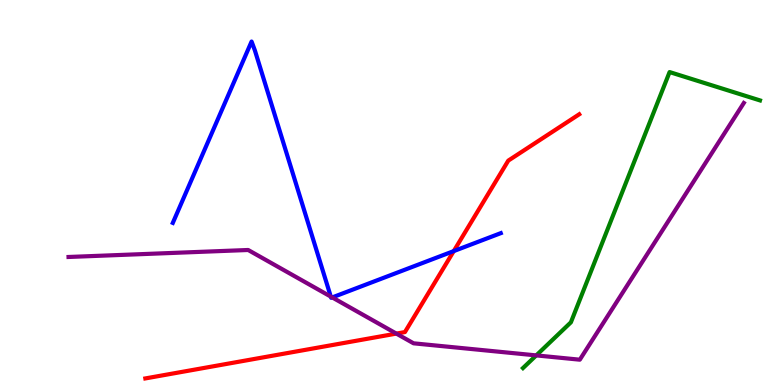[{'lines': ['blue', 'red'], 'intersections': [{'x': 5.85, 'y': 3.48}]}, {'lines': ['green', 'red'], 'intersections': []}, {'lines': ['purple', 'red'], 'intersections': [{'x': 5.11, 'y': 1.33}]}, {'lines': ['blue', 'green'], 'intersections': []}, {'lines': ['blue', 'purple'], 'intersections': [{'x': 4.27, 'y': 2.3}, {'x': 4.29, 'y': 2.27}]}, {'lines': ['green', 'purple'], 'intersections': [{'x': 6.92, 'y': 0.769}]}]